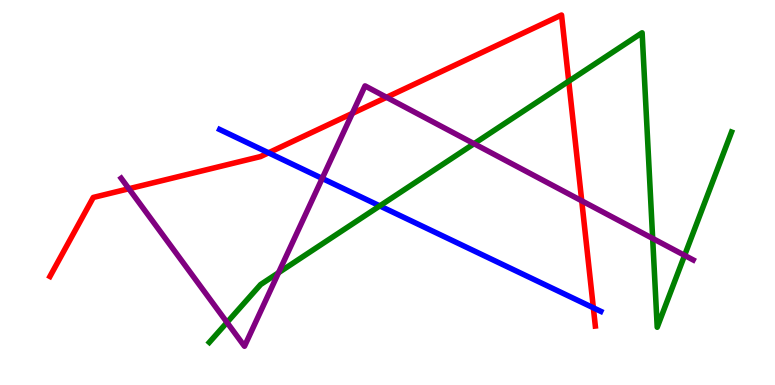[{'lines': ['blue', 'red'], 'intersections': [{'x': 3.46, 'y': 6.03}, {'x': 7.66, 'y': 2.0}]}, {'lines': ['green', 'red'], 'intersections': [{'x': 7.34, 'y': 7.89}]}, {'lines': ['purple', 'red'], 'intersections': [{'x': 1.66, 'y': 5.1}, {'x': 4.55, 'y': 7.05}, {'x': 4.99, 'y': 7.47}, {'x': 7.51, 'y': 4.78}]}, {'lines': ['blue', 'green'], 'intersections': [{'x': 4.9, 'y': 4.65}]}, {'lines': ['blue', 'purple'], 'intersections': [{'x': 4.16, 'y': 5.37}]}, {'lines': ['green', 'purple'], 'intersections': [{'x': 2.93, 'y': 1.63}, {'x': 3.59, 'y': 2.92}, {'x': 6.12, 'y': 6.27}, {'x': 8.42, 'y': 3.81}, {'x': 8.83, 'y': 3.37}]}]